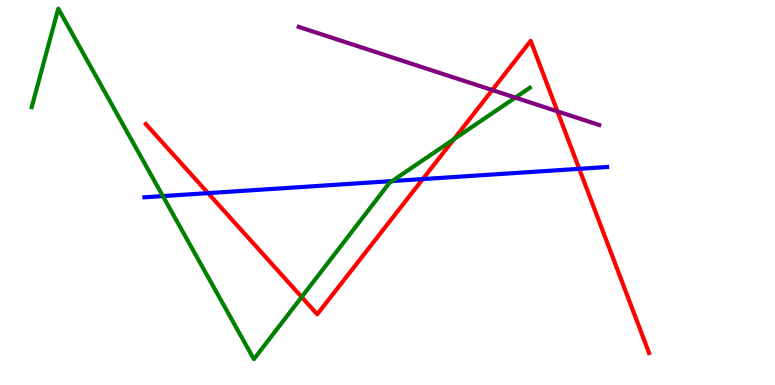[{'lines': ['blue', 'red'], 'intersections': [{'x': 2.68, 'y': 4.98}, {'x': 5.46, 'y': 5.35}, {'x': 7.47, 'y': 5.61}]}, {'lines': ['green', 'red'], 'intersections': [{'x': 3.89, 'y': 2.29}, {'x': 5.86, 'y': 6.38}]}, {'lines': ['purple', 'red'], 'intersections': [{'x': 6.35, 'y': 7.66}, {'x': 7.19, 'y': 7.11}]}, {'lines': ['blue', 'green'], 'intersections': [{'x': 2.1, 'y': 4.91}, {'x': 5.06, 'y': 5.3}]}, {'lines': ['blue', 'purple'], 'intersections': []}, {'lines': ['green', 'purple'], 'intersections': [{'x': 6.65, 'y': 7.46}]}]